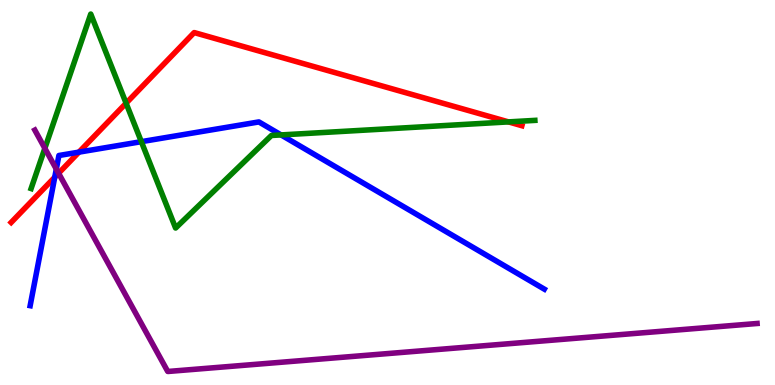[{'lines': ['blue', 'red'], 'intersections': [{'x': 0.706, 'y': 5.4}, {'x': 1.02, 'y': 6.05}]}, {'lines': ['green', 'red'], 'intersections': [{'x': 1.63, 'y': 7.32}, {'x': 6.56, 'y': 6.83}]}, {'lines': ['purple', 'red'], 'intersections': [{'x': 0.756, 'y': 5.5}]}, {'lines': ['blue', 'green'], 'intersections': [{'x': 1.82, 'y': 6.32}, {'x': 3.63, 'y': 6.5}]}, {'lines': ['blue', 'purple'], 'intersections': [{'x': 0.727, 'y': 5.61}]}, {'lines': ['green', 'purple'], 'intersections': [{'x': 0.579, 'y': 6.15}]}]